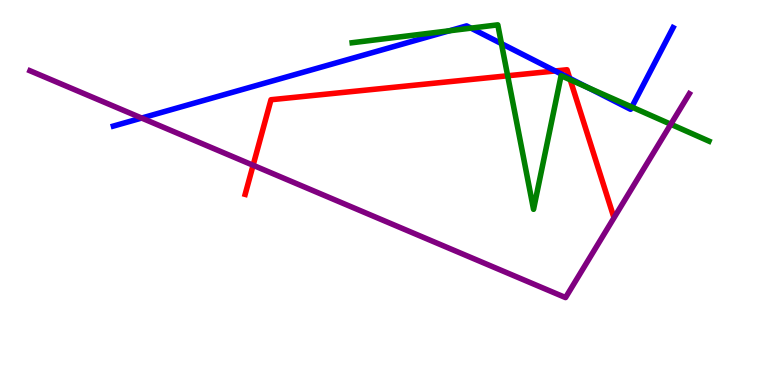[{'lines': ['blue', 'red'], 'intersections': [{'x': 7.16, 'y': 8.16}, {'x': 7.35, 'y': 7.96}]}, {'lines': ['green', 'red'], 'intersections': [{'x': 6.55, 'y': 8.03}, {'x': 7.36, 'y': 7.93}]}, {'lines': ['purple', 'red'], 'intersections': [{'x': 3.27, 'y': 5.71}]}, {'lines': ['blue', 'green'], 'intersections': [{'x': 5.8, 'y': 9.2}, {'x': 6.08, 'y': 9.27}, {'x': 6.47, 'y': 8.87}, {'x': 7.59, 'y': 7.72}, {'x': 8.15, 'y': 7.22}]}, {'lines': ['blue', 'purple'], 'intersections': [{'x': 1.83, 'y': 6.93}]}, {'lines': ['green', 'purple'], 'intersections': [{'x': 8.66, 'y': 6.77}]}]